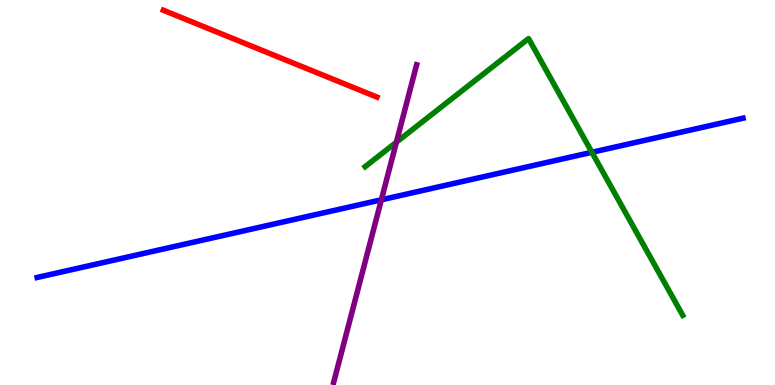[{'lines': ['blue', 'red'], 'intersections': []}, {'lines': ['green', 'red'], 'intersections': []}, {'lines': ['purple', 'red'], 'intersections': []}, {'lines': ['blue', 'green'], 'intersections': [{'x': 7.64, 'y': 6.04}]}, {'lines': ['blue', 'purple'], 'intersections': [{'x': 4.92, 'y': 4.81}]}, {'lines': ['green', 'purple'], 'intersections': [{'x': 5.11, 'y': 6.31}]}]